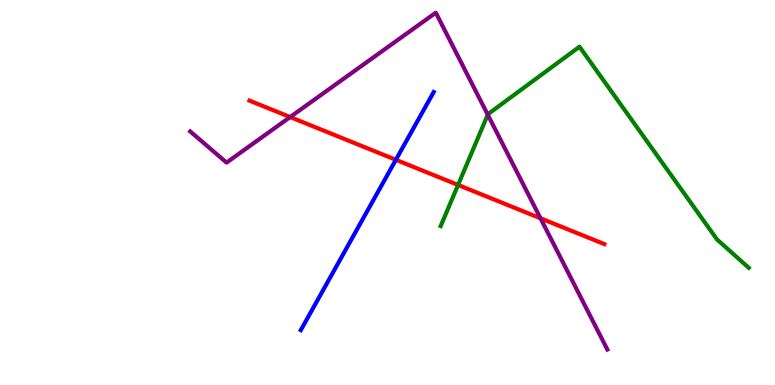[{'lines': ['blue', 'red'], 'intersections': [{'x': 5.11, 'y': 5.85}]}, {'lines': ['green', 'red'], 'intersections': [{'x': 5.91, 'y': 5.2}]}, {'lines': ['purple', 'red'], 'intersections': [{'x': 3.74, 'y': 6.96}, {'x': 6.97, 'y': 4.33}]}, {'lines': ['blue', 'green'], 'intersections': []}, {'lines': ['blue', 'purple'], 'intersections': []}, {'lines': ['green', 'purple'], 'intersections': [{'x': 6.29, 'y': 7.02}]}]